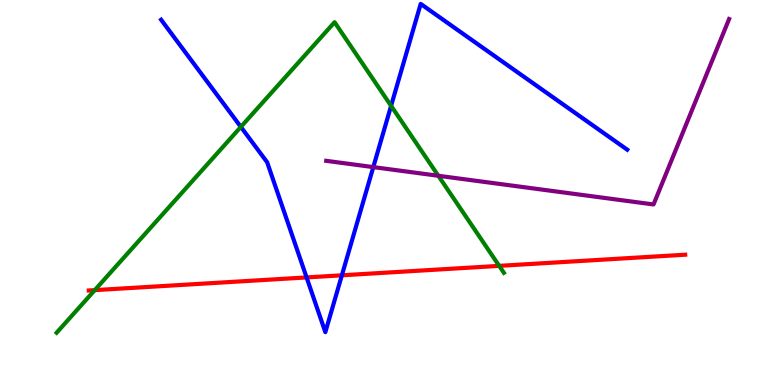[{'lines': ['blue', 'red'], 'intersections': [{'x': 3.96, 'y': 2.79}, {'x': 4.41, 'y': 2.85}]}, {'lines': ['green', 'red'], 'intersections': [{'x': 1.22, 'y': 2.46}, {'x': 6.44, 'y': 3.09}]}, {'lines': ['purple', 'red'], 'intersections': []}, {'lines': ['blue', 'green'], 'intersections': [{'x': 3.11, 'y': 6.7}, {'x': 5.05, 'y': 7.25}]}, {'lines': ['blue', 'purple'], 'intersections': [{'x': 4.82, 'y': 5.66}]}, {'lines': ['green', 'purple'], 'intersections': [{'x': 5.66, 'y': 5.43}]}]